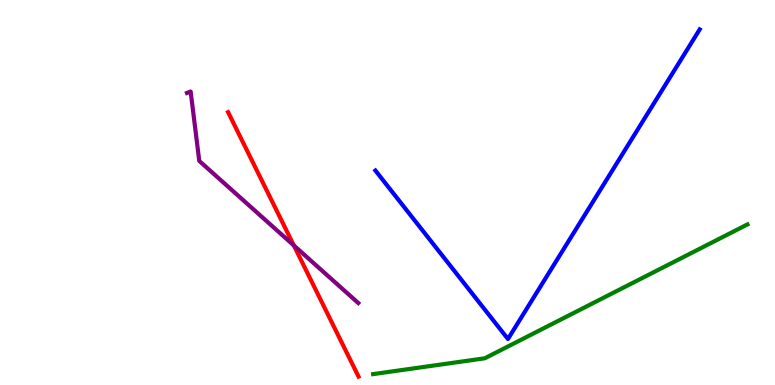[{'lines': ['blue', 'red'], 'intersections': []}, {'lines': ['green', 'red'], 'intersections': []}, {'lines': ['purple', 'red'], 'intersections': [{'x': 3.79, 'y': 3.62}]}, {'lines': ['blue', 'green'], 'intersections': []}, {'lines': ['blue', 'purple'], 'intersections': []}, {'lines': ['green', 'purple'], 'intersections': []}]